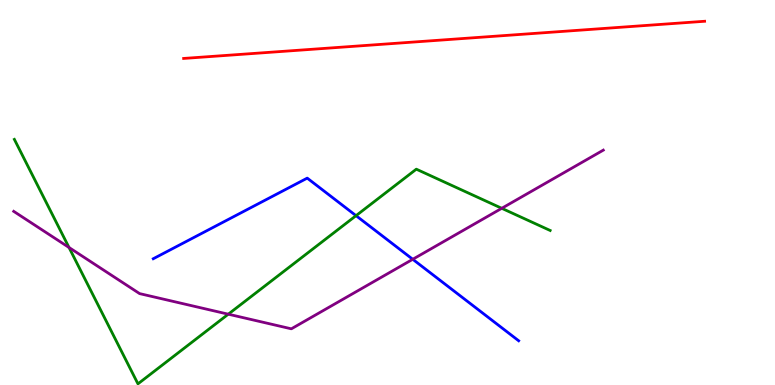[{'lines': ['blue', 'red'], 'intersections': []}, {'lines': ['green', 'red'], 'intersections': []}, {'lines': ['purple', 'red'], 'intersections': []}, {'lines': ['blue', 'green'], 'intersections': [{'x': 4.59, 'y': 4.4}]}, {'lines': ['blue', 'purple'], 'intersections': [{'x': 5.33, 'y': 3.27}]}, {'lines': ['green', 'purple'], 'intersections': [{'x': 0.891, 'y': 3.57}, {'x': 2.95, 'y': 1.84}, {'x': 6.47, 'y': 4.59}]}]